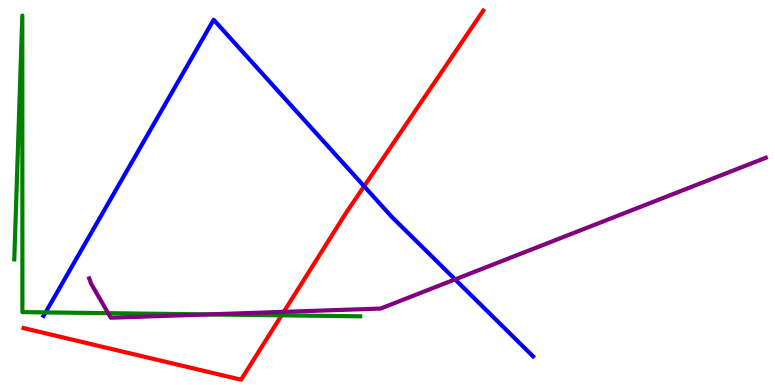[{'lines': ['blue', 'red'], 'intersections': [{'x': 4.7, 'y': 5.16}]}, {'lines': ['green', 'red'], 'intersections': [{'x': 3.63, 'y': 1.81}]}, {'lines': ['purple', 'red'], 'intersections': [{'x': 3.66, 'y': 1.9}]}, {'lines': ['blue', 'green'], 'intersections': [{'x': 0.588, 'y': 1.89}]}, {'lines': ['blue', 'purple'], 'intersections': [{'x': 5.87, 'y': 2.74}]}, {'lines': ['green', 'purple'], 'intersections': [{'x': 1.4, 'y': 1.87}, {'x': 2.69, 'y': 1.83}]}]